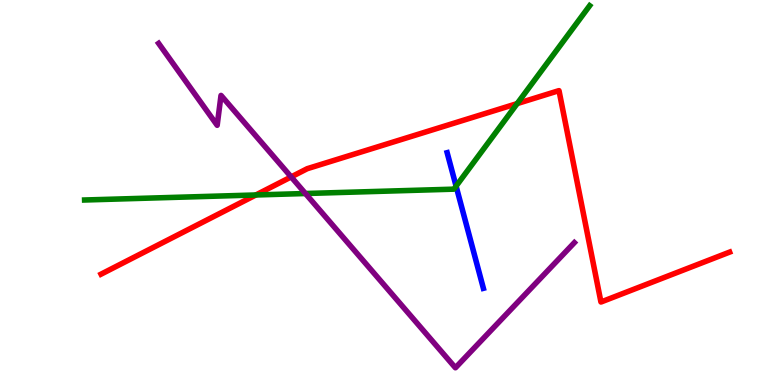[{'lines': ['blue', 'red'], 'intersections': []}, {'lines': ['green', 'red'], 'intersections': [{'x': 3.3, 'y': 4.94}, {'x': 6.67, 'y': 7.31}]}, {'lines': ['purple', 'red'], 'intersections': [{'x': 3.76, 'y': 5.4}]}, {'lines': ['blue', 'green'], 'intersections': [{'x': 5.88, 'y': 5.17}]}, {'lines': ['blue', 'purple'], 'intersections': []}, {'lines': ['green', 'purple'], 'intersections': [{'x': 3.94, 'y': 4.97}]}]